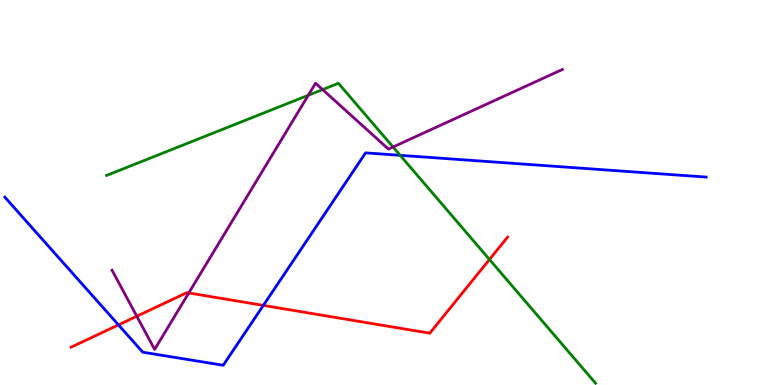[{'lines': ['blue', 'red'], 'intersections': [{'x': 1.53, 'y': 1.56}, {'x': 3.4, 'y': 2.07}]}, {'lines': ['green', 'red'], 'intersections': [{'x': 6.32, 'y': 3.26}]}, {'lines': ['purple', 'red'], 'intersections': [{'x': 1.76, 'y': 1.79}, {'x': 2.44, 'y': 2.39}]}, {'lines': ['blue', 'green'], 'intersections': [{'x': 5.16, 'y': 5.97}]}, {'lines': ['blue', 'purple'], 'intersections': []}, {'lines': ['green', 'purple'], 'intersections': [{'x': 3.98, 'y': 7.53}, {'x': 4.16, 'y': 7.67}, {'x': 5.07, 'y': 6.18}]}]